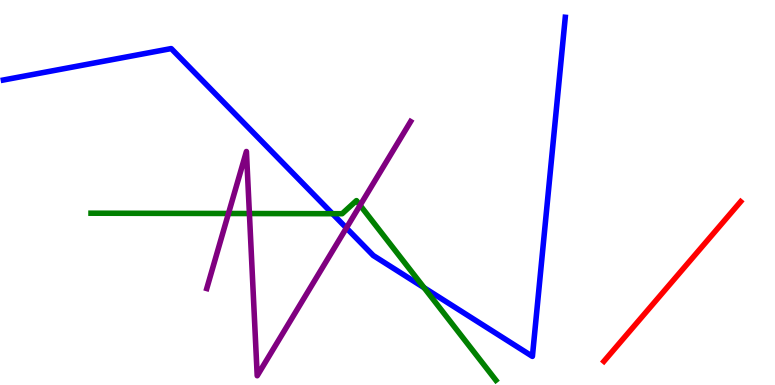[{'lines': ['blue', 'red'], 'intersections': []}, {'lines': ['green', 'red'], 'intersections': []}, {'lines': ['purple', 'red'], 'intersections': []}, {'lines': ['blue', 'green'], 'intersections': [{'x': 4.29, 'y': 4.45}, {'x': 5.47, 'y': 2.53}]}, {'lines': ['blue', 'purple'], 'intersections': [{'x': 4.47, 'y': 4.08}]}, {'lines': ['green', 'purple'], 'intersections': [{'x': 2.95, 'y': 4.45}, {'x': 3.22, 'y': 4.45}, {'x': 4.65, 'y': 4.67}]}]